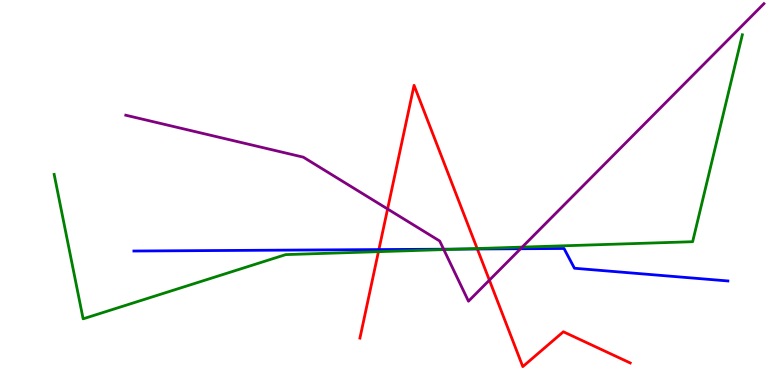[{'lines': ['blue', 'red'], 'intersections': [{'x': 4.89, 'y': 3.52}, {'x': 6.16, 'y': 3.53}]}, {'lines': ['green', 'red'], 'intersections': [{'x': 4.88, 'y': 3.46}, {'x': 6.16, 'y': 3.54}]}, {'lines': ['purple', 'red'], 'intersections': [{'x': 5.0, 'y': 4.57}, {'x': 6.31, 'y': 2.72}]}, {'lines': ['blue', 'green'], 'intersections': [{'x': 5.93, 'y': 3.53}]}, {'lines': ['blue', 'purple'], 'intersections': [{'x': 5.72, 'y': 3.53}, {'x': 6.72, 'y': 3.54}]}, {'lines': ['green', 'purple'], 'intersections': [{'x': 5.73, 'y': 3.52}, {'x': 6.74, 'y': 3.58}]}]